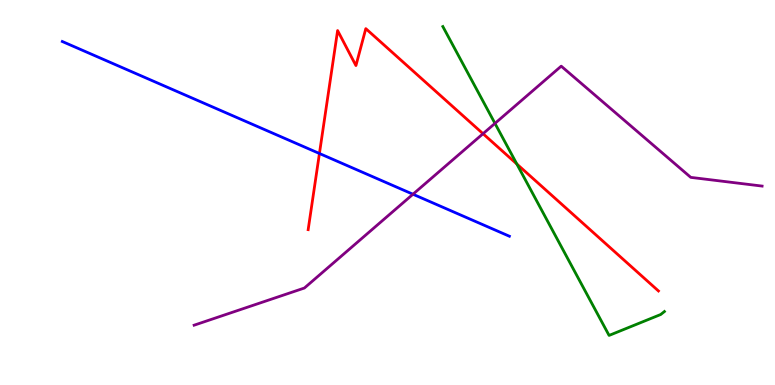[{'lines': ['blue', 'red'], 'intersections': [{'x': 4.12, 'y': 6.01}]}, {'lines': ['green', 'red'], 'intersections': [{'x': 6.67, 'y': 5.74}]}, {'lines': ['purple', 'red'], 'intersections': [{'x': 6.23, 'y': 6.53}]}, {'lines': ['blue', 'green'], 'intersections': []}, {'lines': ['blue', 'purple'], 'intersections': [{'x': 5.33, 'y': 4.95}]}, {'lines': ['green', 'purple'], 'intersections': [{'x': 6.39, 'y': 6.8}]}]